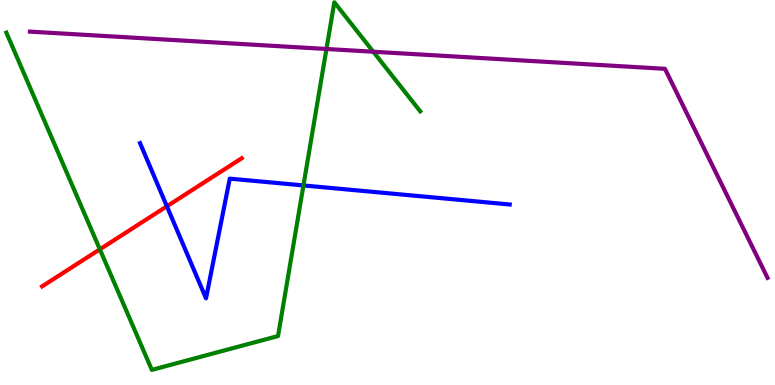[{'lines': ['blue', 'red'], 'intersections': [{'x': 2.15, 'y': 4.64}]}, {'lines': ['green', 'red'], 'intersections': [{'x': 1.29, 'y': 3.52}]}, {'lines': ['purple', 'red'], 'intersections': []}, {'lines': ['blue', 'green'], 'intersections': [{'x': 3.92, 'y': 5.18}]}, {'lines': ['blue', 'purple'], 'intersections': []}, {'lines': ['green', 'purple'], 'intersections': [{'x': 4.21, 'y': 8.73}, {'x': 4.82, 'y': 8.66}]}]